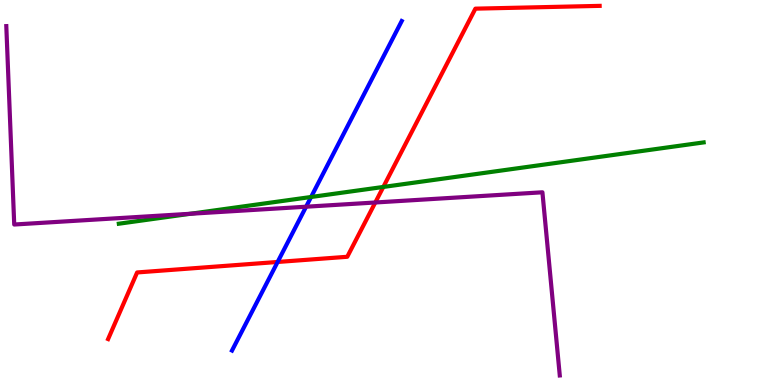[{'lines': ['blue', 'red'], 'intersections': [{'x': 3.58, 'y': 3.2}]}, {'lines': ['green', 'red'], 'intersections': [{'x': 4.95, 'y': 5.14}]}, {'lines': ['purple', 'red'], 'intersections': [{'x': 4.84, 'y': 4.74}]}, {'lines': ['blue', 'green'], 'intersections': [{'x': 4.01, 'y': 4.88}]}, {'lines': ['blue', 'purple'], 'intersections': [{'x': 3.95, 'y': 4.63}]}, {'lines': ['green', 'purple'], 'intersections': [{'x': 2.46, 'y': 4.45}]}]